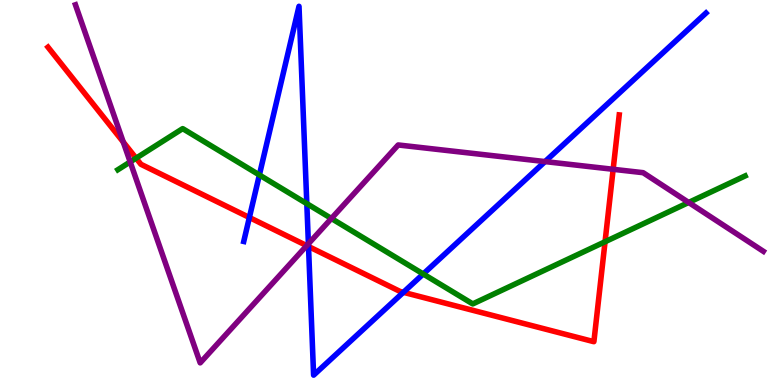[{'lines': ['blue', 'red'], 'intersections': [{'x': 3.22, 'y': 4.35}, {'x': 3.98, 'y': 3.6}, {'x': 5.2, 'y': 2.41}]}, {'lines': ['green', 'red'], 'intersections': [{'x': 1.76, 'y': 5.89}, {'x': 7.81, 'y': 3.72}]}, {'lines': ['purple', 'red'], 'intersections': [{'x': 1.59, 'y': 6.31}, {'x': 3.96, 'y': 3.62}, {'x': 7.91, 'y': 5.6}]}, {'lines': ['blue', 'green'], 'intersections': [{'x': 3.35, 'y': 5.46}, {'x': 3.96, 'y': 4.71}, {'x': 5.46, 'y': 2.88}]}, {'lines': ['blue', 'purple'], 'intersections': [{'x': 3.98, 'y': 3.67}, {'x': 7.03, 'y': 5.8}]}, {'lines': ['green', 'purple'], 'intersections': [{'x': 1.68, 'y': 5.79}, {'x': 4.28, 'y': 4.33}, {'x': 8.89, 'y': 4.74}]}]